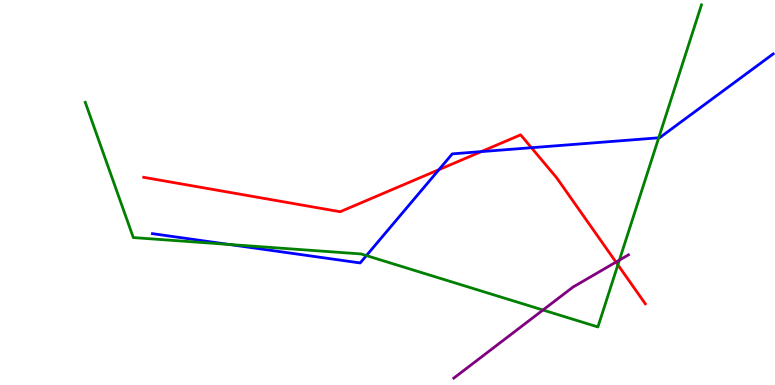[{'lines': ['blue', 'red'], 'intersections': [{'x': 5.66, 'y': 5.59}, {'x': 6.21, 'y': 6.06}, {'x': 6.86, 'y': 6.16}]}, {'lines': ['green', 'red'], 'intersections': [{'x': 7.97, 'y': 3.12}]}, {'lines': ['purple', 'red'], 'intersections': [{'x': 7.95, 'y': 3.19}]}, {'lines': ['blue', 'green'], 'intersections': [{'x': 2.96, 'y': 3.65}, {'x': 4.73, 'y': 3.36}, {'x': 8.5, 'y': 6.42}]}, {'lines': ['blue', 'purple'], 'intersections': []}, {'lines': ['green', 'purple'], 'intersections': [{'x': 7.01, 'y': 1.95}, {'x': 7.99, 'y': 3.24}]}]